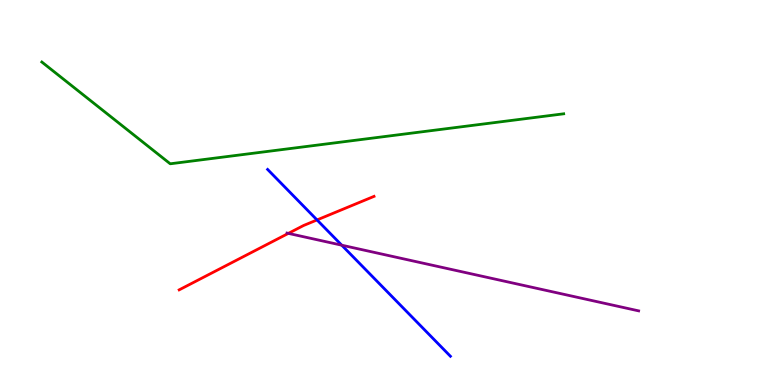[{'lines': ['blue', 'red'], 'intersections': [{'x': 4.09, 'y': 4.29}]}, {'lines': ['green', 'red'], 'intersections': []}, {'lines': ['purple', 'red'], 'intersections': [{'x': 3.72, 'y': 3.94}]}, {'lines': ['blue', 'green'], 'intersections': []}, {'lines': ['blue', 'purple'], 'intersections': [{'x': 4.41, 'y': 3.63}]}, {'lines': ['green', 'purple'], 'intersections': []}]